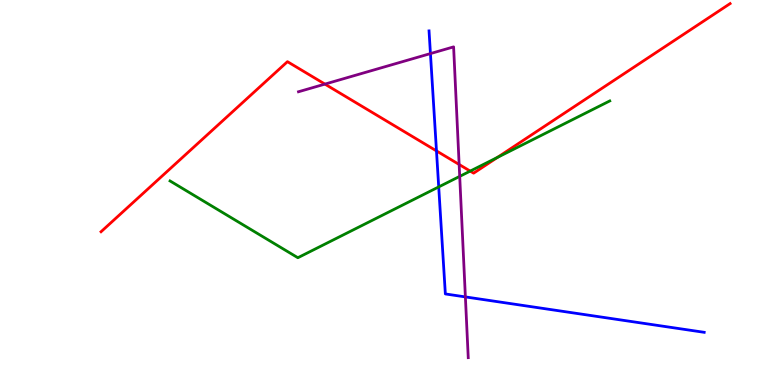[{'lines': ['blue', 'red'], 'intersections': [{'x': 5.63, 'y': 6.08}]}, {'lines': ['green', 'red'], 'intersections': [{'x': 6.07, 'y': 5.56}, {'x': 6.42, 'y': 5.91}]}, {'lines': ['purple', 'red'], 'intersections': [{'x': 4.19, 'y': 7.82}, {'x': 5.92, 'y': 5.73}]}, {'lines': ['blue', 'green'], 'intersections': [{'x': 5.66, 'y': 5.14}]}, {'lines': ['blue', 'purple'], 'intersections': [{'x': 5.55, 'y': 8.61}, {'x': 6.0, 'y': 2.29}]}, {'lines': ['green', 'purple'], 'intersections': [{'x': 5.93, 'y': 5.42}]}]